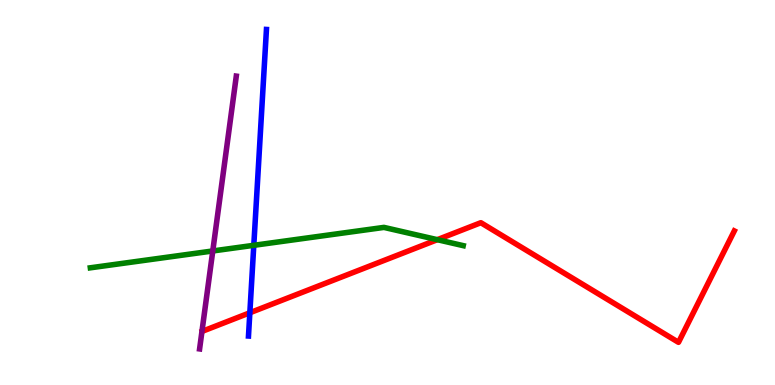[{'lines': ['blue', 'red'], 'intersections': [{'x': 3.22, 'y': 1.88}]}, {'lines': ['green', 'red'], 'intersections': [{'x': 5.64, 'y': 3.77}]}, {'lines': ['purple', 'red'], 'intersections': []}, {'lines': ['blue', 'green'], 'intersections': [{'x': 3.27, 'y': 3.63}]}, {'lines': ['blue', 'purple'], 'intersections': []}, {'lines': ['green', 'purple'], 'intersections': [{'x': 2.75, 'y': 3.48}]}]